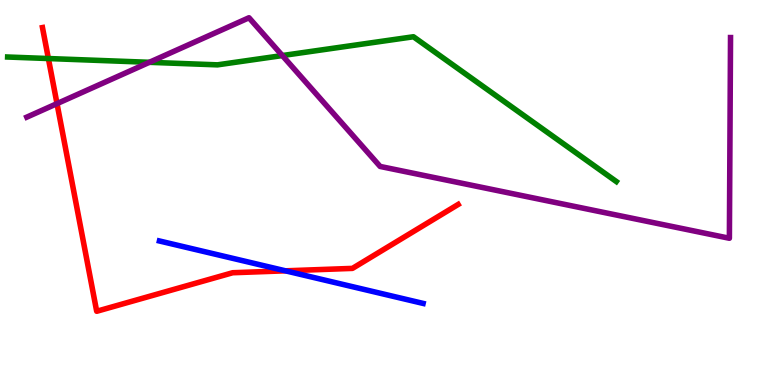[{'lines': ['blue', 'red'], 'intersections': [{'x': 3.68, 'y': 2.97}]}, {'lines': ['green', 'red'], 'intersections': [{'x': 0.624, 'y': 8.48}]}, {'lines': ['purple', 'red'], 'intersections': [{'x': 0.736, 'y': 7.31}]}, {'lines': ['blue', 'green'], 'intersections': []}, {'lines': ['blue', 'purple'], 'intersections': []}, {'lines': ['green', 'purple'], 'intersections': [{'x': 1.93, 'y': 8.38}, {'x': 3.64, 'y': 8.56}]}]